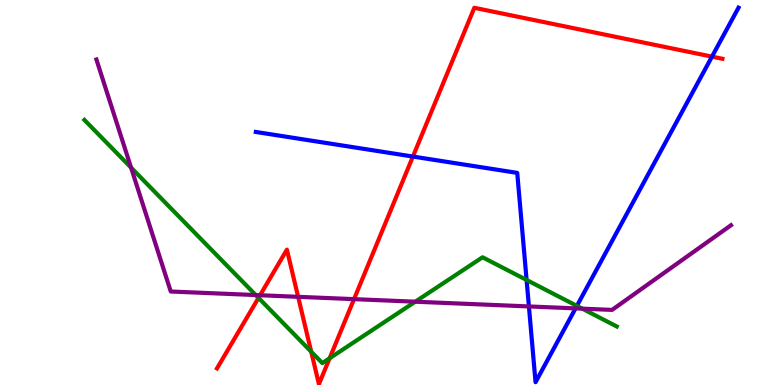[{'lines': ['blue', 'red'], 'intersections': [{'x': 5.33, 'y': 5.93}, {'x': 9.19, 'y': 8.53}]}, {'lines': ['green', 'red'], 'intersections': [{'x': 3.34, 'y': 2.26}, {'x': 4.02, 'y': 0.864}, {'x': 4.25, 'y': 0.694}]}, {'lines': ['purple', 'red'], 'intersections': [{'x': 3.36, 'y': 2.33}, {'x': 3.85, 'y': 2.29}, {'x': 4.57, 'y': 2.23}]}, {'lines': ['blue', 'green'], 'intersections': [{'x': 6.79, 'y': 2.73}, {'x': 7.44, 'y': 2.05}]}, {'lines': ['blue', 'purple'], 'intersections': [{'x': 6.82, 'y': 2.04}, {'x': 7.43, 'y': 1.99}]}, {'lines': ['green', 'purple'], 'intersections': [{'x': 1.69, 'y': 5.65}, {'x': 3.3, 'y': 2.34}, {'x': 5.36, 'y': 2.16}, {'x': 7.51, 'y': 1.98}]}]